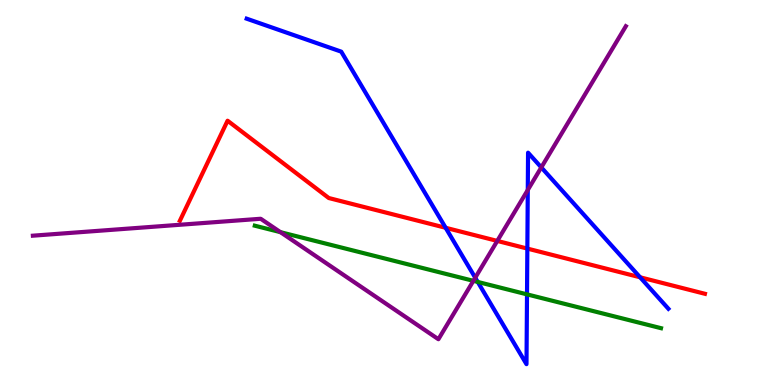[{'lines': ['blue', 'red'], 'intersections': [{'x': 5.75, 'y': 4.08}, {'x': 6.8, 'y': 3.54}, {'x': 8.26, 'y': 2.8}]}, {'lines': ['green', 'red'], 'intersections': []}, {'lines': ['purple', 'red'], 'intersections': [{'x': 6.42, 'y': 3.74}]}, {'lines': ['blue', 'green'], 'intersections': [{'x': 6.16, 'y': 2.68}, {'x': 6.8, 'y': 2.35}]}, {'lines': ['blue', 'purple'], 'intersections': [{'x': 6.13, 'y': 2.79}, {'x': 6.81, 'y': 5.07}, {'x': 6.98, 'y': 5.65}]}, {'lines': ['green', 'purple'], 'intersections': [{'x': 3.62, 'y': 3.97}, {'x': 6.11, 'y': 2.71}]}]